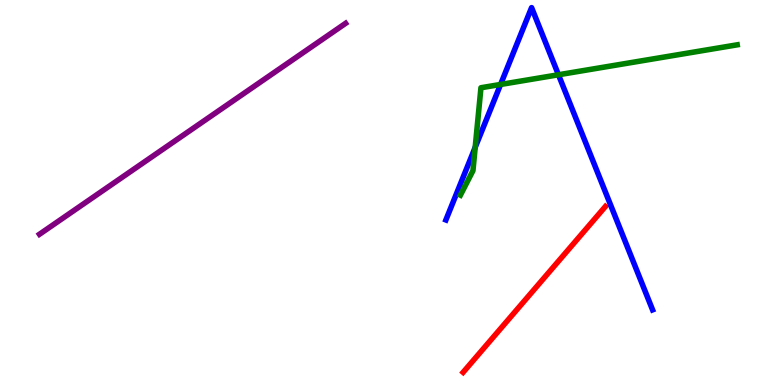[{'lines': ['blue', 'red'], 'intersections': []}, {'lines': ['green', 'red'], 'intersections': []}, {'lines': ['purple', 'red'], 'intersections': []}, {'lines': ['blue', 'green'], 'intersections': [{'x': 6.13, 'y': 6.17}, {'x': 6.46, 'y': 7.81}, {'x': 7.21, 'y': 8.06}]}, {'lines': ['blue', 'purple'], 'intersections': []}, {'lines': ['green', 'purple'], 'intersections': []}]